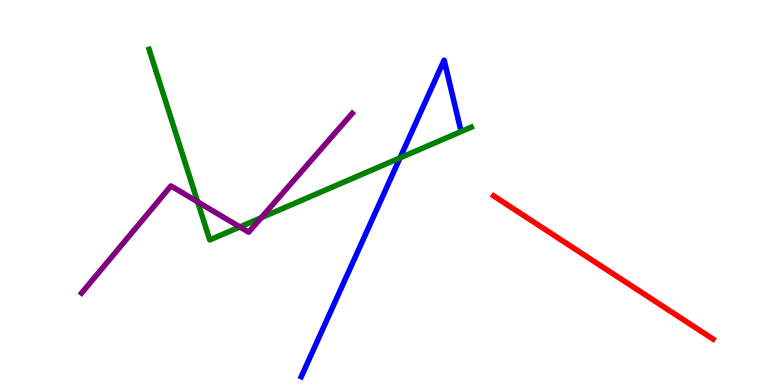[{'lines': ['blue', 'red'], 'intersections': []}, {'lines': ['green', 'red'], 'intersections': []}, {'lines': ['purple', 'red'], 'intersections': []}, {'lines': ['blue', 'green'], 'intersections': [{'x': 5.16, 'y': 5.9}]}, {'lines': ['blue', 'purple'], 'intersections': []}, {'lines': ['green', 'purple'], 'intersections': [{'x': 2.55, 'y': 4.76}, {'x': 3.1, 'y': 4.11}, {'x': 3.37, 'y': 4.34}]}]